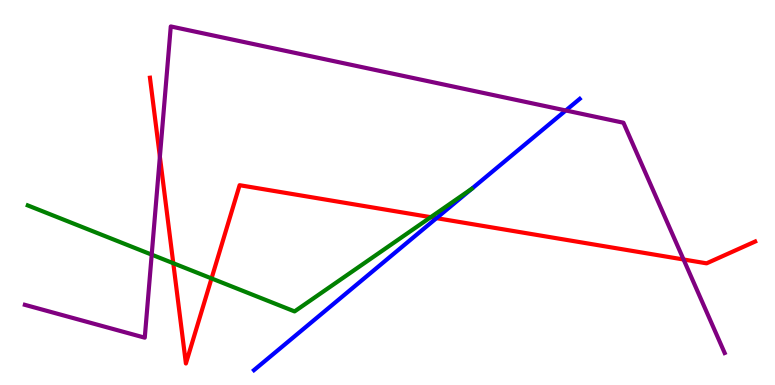[{'lines': ['blue', 'red'], 'intersections': [{'x': 5.63, 'y': 4.33}]}, {'lines': ['green', 'red'], 'intersections': [{'x': 2.24, 'y': 3.16}, {'x': 2.73, 'y': 2.77}, {'x': 5.56, 'y': 4.36}]}, {'lines': ['purple', 'red'], 'intersections': [{'x': 2.06, 'y': 5.93}, {'x': 8.82, 'y': 3.26}]}, {'lines': ['blue', 'green'], 'intersections': []}, {'lines': ['blue', 'purple'], 'intersections': [{'x': 7.3, 'y': 7.13}]}, {'lines': ['green', 'purple'], 'intersections': [{'x': 1.96, 'y': 3.39}]}]